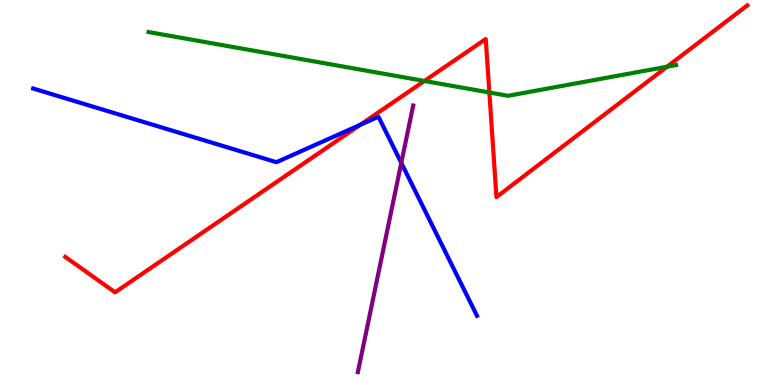[{'lines': ['blue', 'red'], 'intersections': [{'x': 4.65, 'y': 6.76}]}, {'lines': ['green', 'red'], 'intersections': [{'x': 5.48, 'y': 7.9}, {'x': 6.31, 'y': 7.6}, {'x': 8.61, 'y': 8.27}]}, {'lines': ['purple', 'red'], 'intersections': []}, {'lines': ['blue', 'green'], 'intersections': []}, {'lines': ['blue', 'purple'], 'intersections': [{'x': 5.18, 'y': 5.77}]}, {'lines': ['green', 'purple'], 'intersections': []}]